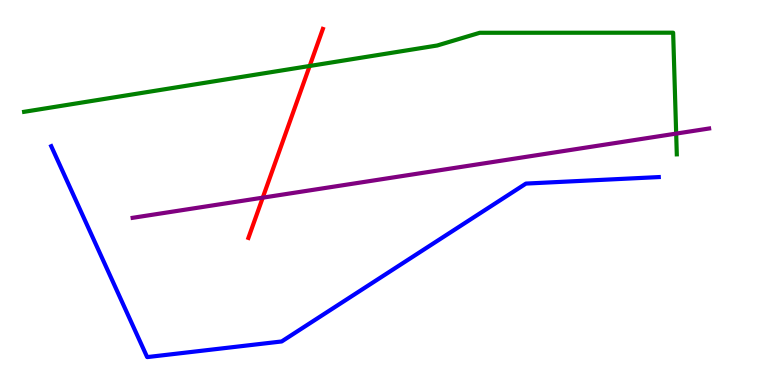[{'lines': ['blue', 'red'], 'intersections': []}, {'lines': ['green', 'red'], 'intersections': [{'x': 4.0, 'y': 8.29}]}, {'lines': ['purple', 'red'], 'intersections': [{'x': 3.39, 'y': 4.87}]}, {'lines': ['blue', 'green'], 'intersections': []}, {'lines': ['blue', 'purple'], 'intersections': []}, {'lines': ['green', 'purple'], 'intersections': [{'x': 8.72, 'y': 6.53}]}]